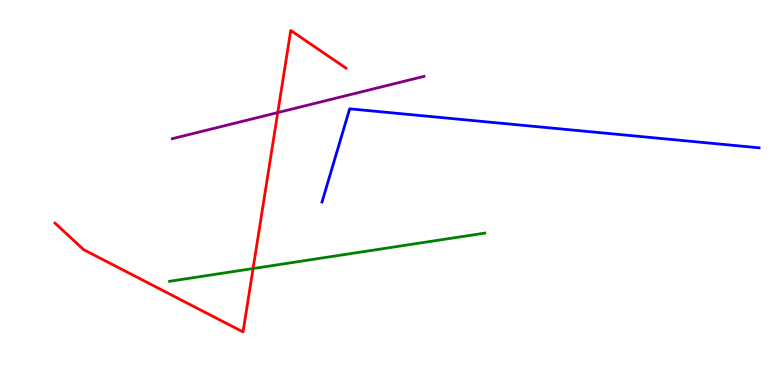[{'lines': ['blue', 'red'], 'intersections': []}, {'lines': ['green', 'red'], 'intersections': [{'x': 3.27, 'y': 3.03}]}, {'lines': ['purple', 'red'], 'intersections': [{'x': 3.58, 'y': 7.08}]}, {'lines': ['blue', 'green'], 'intersections': []}, {'lines': ['blue', 'purple'], 'intersections': []}, {'lines': ['green', 'purple'], 'intersections': []}]